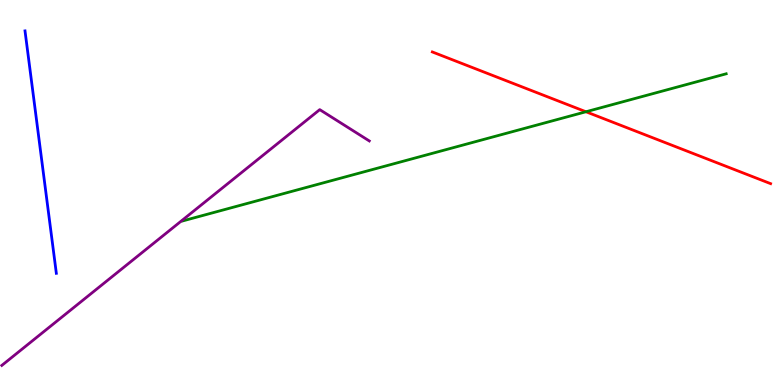[{'lines': ['blue', 'red'], 'intersections': []}, {'lines': ['green', 'red'], 'intersections': [{'x': 7.56, 'y': 7.1}]}, {'lines': ['purple', 'red'], 'intersections': []}, {'lines': ['blue', 'green'], 'intersections': []}, {'lines': ['blue', 'purple'], 'intersections': []}, {'lines': ['green', 'purple'], 'intersections': []}]